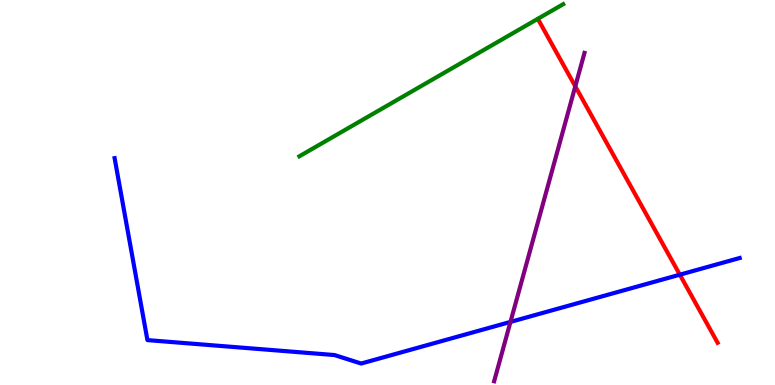[{'lines': ['blue', 'red'], 'intersections': [{'x': 8.77, 'y': 2.87}]}, {'lines': ['green', 'red'], 'intersections': []}, {'lines': ['purple', 'red'], 'intersections': [{'x': 7.42, 'y': 7.76}]}, {'lines': ['blue', 'green'], 'intersections': []}, {'lines': ['blue', 'purple'], 'intersections': [{'x': 6.59, 'y': 1.64}]}, {'lines': ['green', 'purple'], 'intersections': []}]